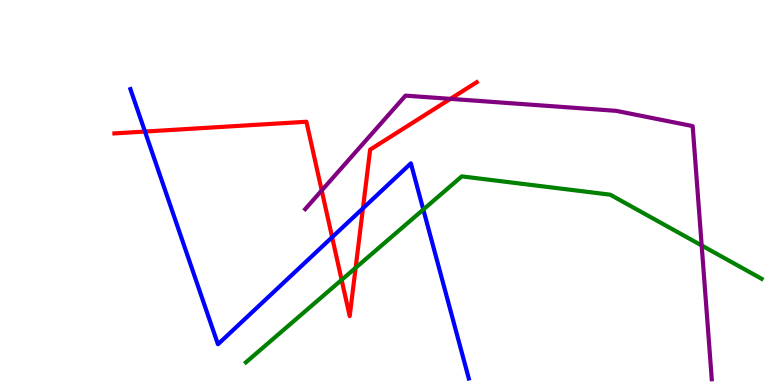[{'lines': ['blue', 'red'], 'intersections': [{'x': 1.87, 'y': 6.58}, {'x': 4.29, 'y': 3.84}, {'x': 4.68, 'y': 4.59}]}, {'lines': ['green', 'red'], 'intersections': [{'x': 4.41, 'y': 2.73}, {'x': 4.59, 'y': 3.04}]}, {'lines': ['purple', 'red'], 'intersections': [{'x': 4.15, 'y': 5.05}, {'x': 5.81, 'y': 7.43}]}, {'lines': ['blue', 'green'], 'intersections': [{'x': 5.46, 'y': 4.56}]}, {'lines': ['blue', 'purple'], 'intersections': []}, {'lines': ['green', 'purple'], 'intersections': [{'x': 9.05, 'y': 3.62}]}]